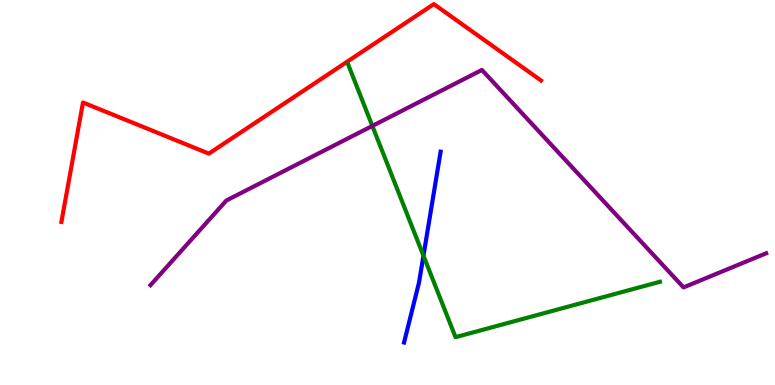[{'lines': ['blue', 'red'], 'intersections': []}, {'lines': ['green', 'red'], 'intersections': []}, {'lines': ['purple', 'red'], 'intersections': []}, {'lines': ['blue', 'green'], 'intersections': [{'x': 5.46, 'y': 3.36}]}, {'lines': ['blue', 'purple'], 'intersections': []}, {'lines': ['green', 'purple'], 'intersections': [{'x': 4.8, 'y': 6.73}]}]